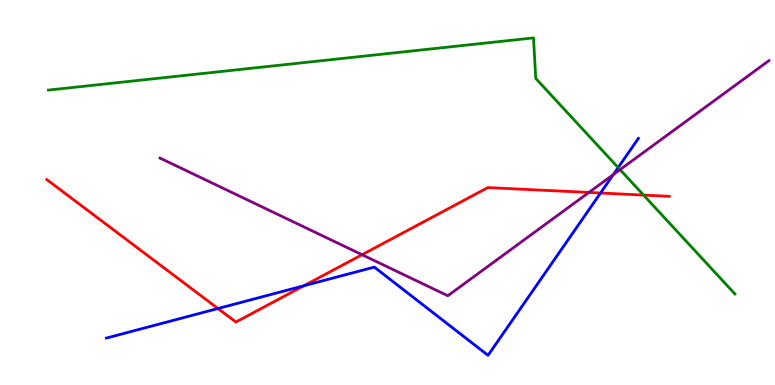[{'lines': ['blue', 'red'], 'intersections': [{'x': 2.81, 'y': 1.99}, {'x': 3.92, 'y': 2.58}, {'x': 7.75, 'y': 4.99}]}, {'lines': ['green', 'red'], 'intersections': [{'x': 8.3, 'y': 4.93}]}, {'lines': ['purple', 'red'], 'intersections': [{'x': 4.67, 'y': 3.38}, {'x': 7.6, 'y': 5.0}]}, {'lines': ['blue', 'green'], 'intersections': [{'x': 7.98, 'y': 5.65}]}, {'lines': ['blue', 'purple'], 'intersections': [{'x': 7.91, 'y': 5.47}]}, {'lines': ['green', 'purple'], 'intersections': [{'x': 8.0, 'y': 5.59}]}]